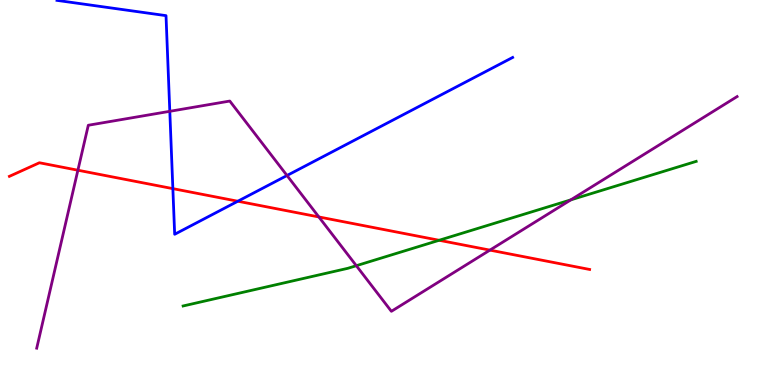[{'lines': ['blue', 'red'], 'intersections': [{'x': 2.23, 'y': 5.1}, {'x': 3.07, 'y': 4.77}]}, {'lines': ['green', 'red'], 'intersections': [{'x': 5.67, 'y': 3.76}]}, {'lines': ['purple', 'red'], 'intersections': [{'x': 1.01, 'y': 5.58}, {'x': 4.11, 'y': 4.36}, {'x': 6.32, 'y': 3.5}]}, {'lines': ['blue', 'green'], 'intersections': []}, {'lines': ['blue', 'purple'], 'intersections': [{'x': 2.19, 'y': 7.11}, {'x': 3.7, 'y': 5.44}]}, {'lines': ['green', 'purple'], 'intersections': [{'x': 4.6, 'y': 3.1}, {'x': 7.37, 'y': 4.81}]}]